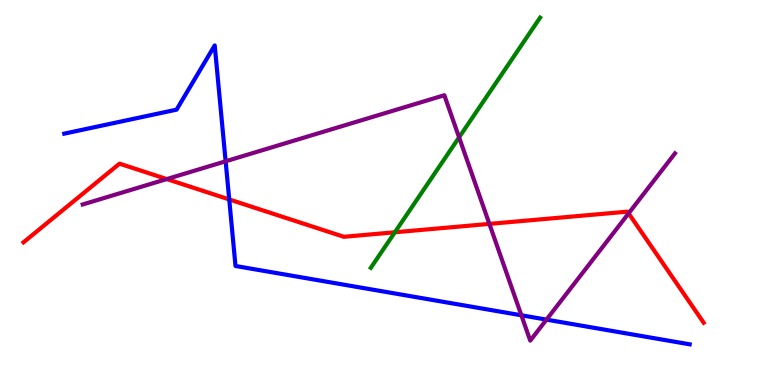[{'lines': ['blue', 'red'], 'intersections': [{'x': 2.96, 'y': 4.82}]}, {'lines': ['green', 'red'], 'intersections': [{'x': 5.09, 'y': 3.97}]}, {'lines': ['purple', 'red'], 'intersections': [{'x': 2.15, 'y': 5.35}, {'x': 6.31, 'y': 4.18}, {'x': 8.11, 'y': 4.46}]}, {'lines': ['blue', 'green'], 'intersections': []}, {'lines': ['blue', 'purple'], 'intersections': [{'x': 2.91, 'y': 5.81}, {'x': 6.73, 'y': 1.81}, {'x': 7.05, 'y': 1.7}]}, {'lines': ['green', 'purple'], 'intersections': [{'x': 5.92, 'y': 6.43}]}]